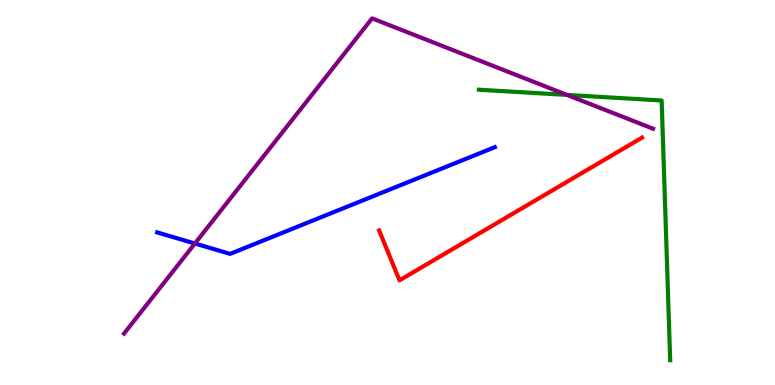[{'lines': ['blue', 'red'], 'intersections': []}, {'lines': ['green', 'red'], 'intersections': []}, {'lines': ['purple', 'red'], 'intersections': []}, {'lines': ['blue', 'green'], 'intersections': []}, {'lines': ['blue', 'purple'], 'intersections': [{'x': 2.51, 'y': 3.68}]}, {'lines': ['green', 'purple'], 'intersections': [{'x': 7.32, 'y': 7.53}]}]